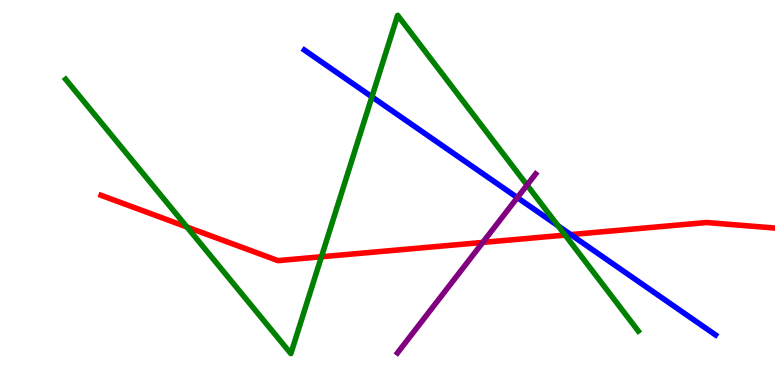[{'lines': ['blue', 'red'], 'intersections': [{'x': 7.36, 'y': 3.91}]}, {'lines': ['green', 'red'], 'intersections': [{'x': 2.41, 'y': 4.1}, {'x': 4.15, 'y': 3.33}, {'x': 7.29, 'y': 3.89}]}, {'lines': ['purple', 'red'], 'intersections': [{'x': 6.23, 'y': 3.7}]}, {'lines': ['blue', 'green'], 'intersections': [{'x': 4.8, 'y': 7.48}, {'x': 7.2, 'y': 4.13}]}, {'lines': ['blue', 'purple'], 'intersections': [{'x': 6.68, 'y': 4.87}]}, {'lines': ['green', 'purple'], 'intersections': [{'x': 6.8, 'y': 5.19}]}]